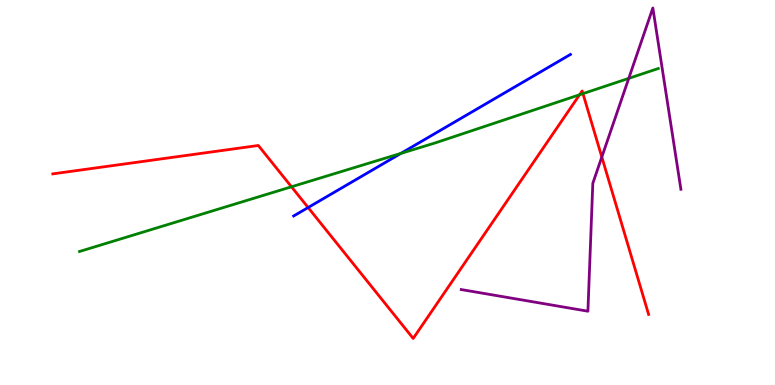[{'lines': ['blue', 'red'], 'intersections': [{'x': 3.98, 'y': 4.61}]}, {'lines': ['green', 'red'], 'intersections': [{'x': 3.76, 'y': 5.15}, {'x': 7.48, 'y': 7.54}, {'x': 7.52, 'y': 7.57}]}, {'lines': ['purple', 'red'], 'intersections': [{'x': 7.77, 'y': 5.92}]}, {'lines': ['blue', 'green'], 'intersections': [{'x': 5.17, 'y': 6.02}]}, {'lines': ['blue', 'purple'], 'intersections': []}, {'lines': ['green', 'purple'], 'intersections': [{'x': 8.11, 'y': 7.96}]}]